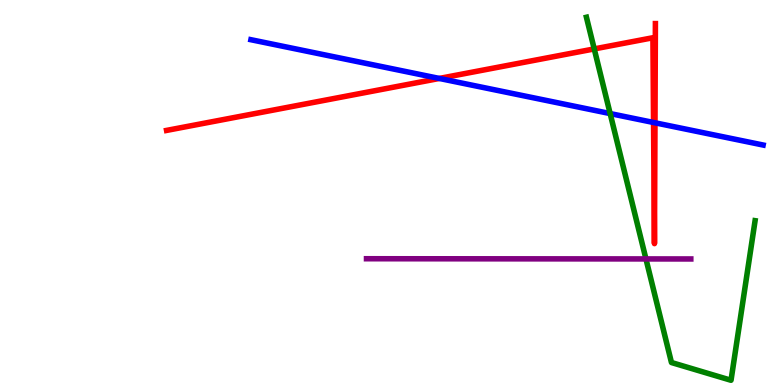[{'lines': ['blue', 'red'], 'intersections': [{'x': 5.67, 'y': 7.96}, {'x': 8.43, 'y': 6.82}, {'x': 8.45, 'y': 6.81}]}, {'lines': ['green', 'red'], 'intersections': [{'x': 7.67, 'y': 8.73}]}, {'lines': ['purple', 'red'], 'intersections': []}, {'lines': ['blue', 'green'], 'intersections': [{'x': 7.87, 'y': 7.05}]}, {'lines': ['blue', 'purple'], 'intersections': []}, {'lines': ['green', 'purple'], 'intersections': [{'x': 8.33, 'y': 3.27}]}]